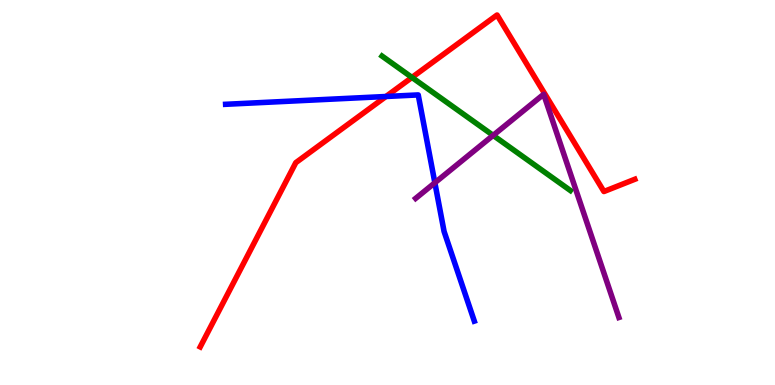[{'lines': ['blue', 'red'], 'intersections': [{'x': 4.98, 'y': 7.49}]}, {'lines': ['green', 'red'], 'intersections': [{'x': 5.32, 'y': 7.99}]}, {'lines': ['purple', 'red'], 'intersections': []}, {'lines': ['blue', 'green'], 'intersections': []}, {'lines': ['blue', 'purple'], 'intersections': [{'x': 5.61, 'y': 5.25}]}, {'lines': ['green', 'purple'], 'intersections': [{'x': 6.36, 'y': 6.48}]}]